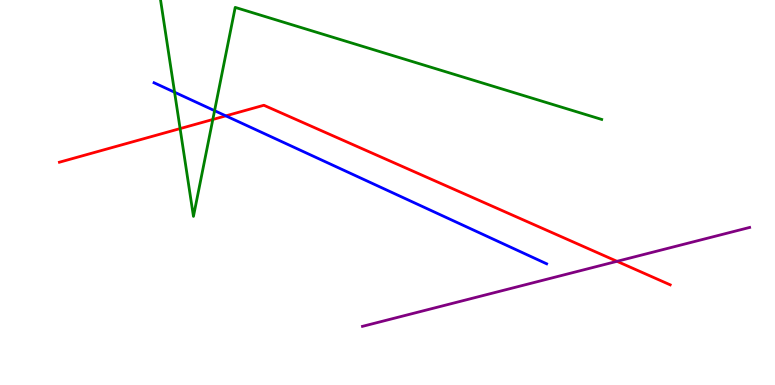[{'lines': ['blue', 'red'], 'intersections': [{'x': 2.91, 'y': 6.99}]}, {'lines': ['green', 'red'], 'intersections': [{'x': 2.32, 'y': 6.66}, {'x': 2.75, 'y': 6.9}]}, {'lines': ['purple', 'red'], 'intersections': [{'x': 7.96, 'y': 3.21}]}, {'lines': ['blue', 'green'], 'intersections': [{'x': 2.25, 'y': 7.6}, {'x': 2.77, 'y': 7.13}]}, {'lines': ['blue', 'purple'], 'intersections': []}, {'lines': ['green', 'purple'], 'intersections': []}]